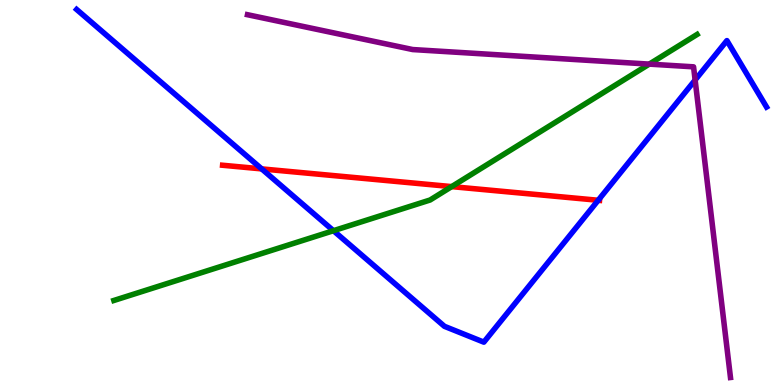[{'lines': ['blue', 'red'], 'intersections': [{'x': 3.38, 'y': 5.61}, {'x': 7.72, 'y': 4.8}]}, {'lines': ['green', 'red'], 'intersections': [{'x': 5.83, 'y': 5.15}]}, {'lines': ['purple', 'red'], 'intersections': []}, {'lines': ['blue', 'green'], 'intersections': [{'x': 4.3, 'y': 4.01}]}, {'lines': ['blue', 'purple'], 'intersections': [{'x': 8.97, 'y': 7.92}]}, {'lines': ['green', 'purple'], 'intersections': [{'x': 8.38, 'y': 8.33}]}]